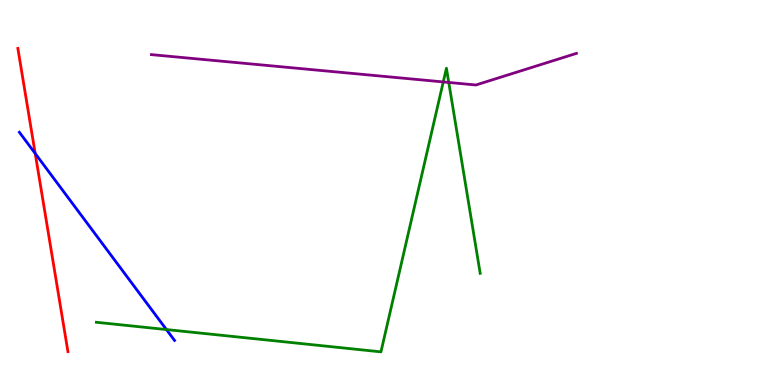[{'lines': ['blue', 'red'], 'intersections': [{'x': 0.454, 'y': 6.01}]}, {'lines': ['green', 'red'], 'intersections': []}, {'lines': ['purple', 'red'], 'intersections': []}, {'lines': ['blue', 'green'], 'intersections': [{'x': 2.15, 'y': 1.44}]}, {'lines': ['blue', 'purple'], 'intersections': []}, {'lines': ['green', 'purple'], 'intersections': [{'x': 5.72, 'y': 7.87}, {'x': 5.79, 'y': 7.86}]}]